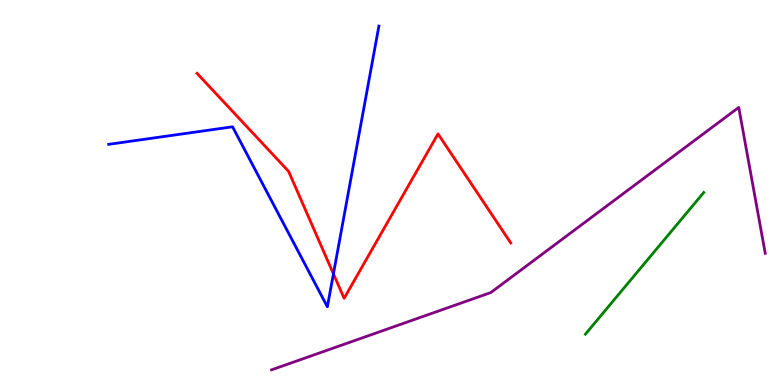[{'lines': ['blue', 'red'], 'intersections': [{'x': 4.3, 'y': 2.89}]}, {'lines': ['green', 'red'], 'intersections': []}, {'lines': ['purple', 'red'], 'intersections': []}, {'lines': ['blue', 'green'], 'intersections': []}, {'lines': ['blue', 'purple'], 'intersections': []}, {'lines': ['green', 'purple'], 'intersections': []}]